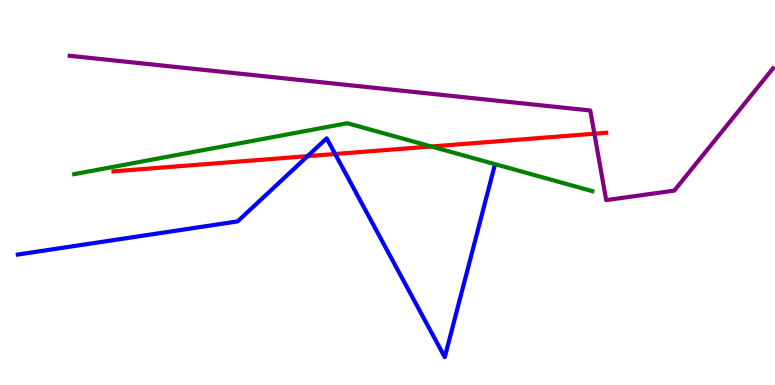[{'lines': ['blue', 'red'], 'intersections': [{'x': 3.97, 'y': 5.94}, {'x': 4.32, 'y': 6.0}]}, {'lines': ['green', 'red'], 'intersections': [{'x': 5.56, 'y': 6.2}]}, {'lines': ['purple', 'red'], 'intersections': [{'x': 7.67, 'y': 6.53}]}, {'lines': ['blue', 'green'], 'intersections': []}, {'lines': ['blue', 'purple'], 'intersections': []}, {'lines': ['green', 'purple'], 'intersections': []}]